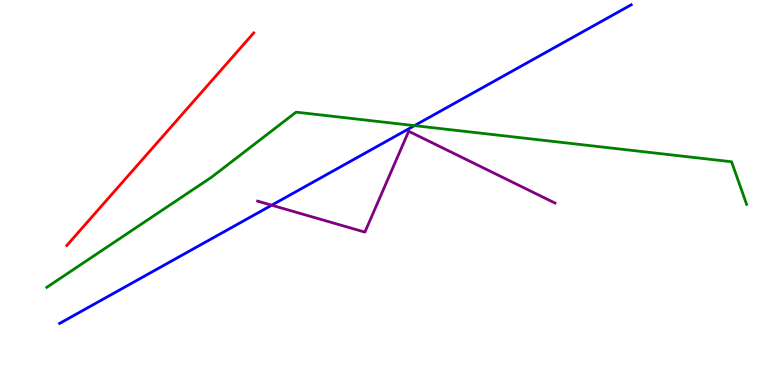[{'lines': ['blue', 'red'], 'intersections': []}, {'lines': ['green', 'red'], 'intersections': []}, {'lines': ['purple', 'red'], 'intersections': []}, {'lines': ['blue', 'green'], 'intersections': [{'x': 5.35, 'y': 6.74}]}, {'lines': ['blue', 'purple'], 'intersections': [{'x': 3.51, 'y': 4.67}]}, {'lines': ['green', 'purple'], 'intersections': []}]